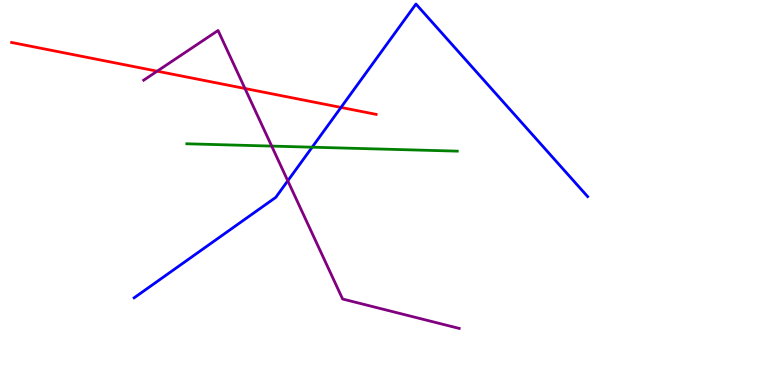[{'lines': ['blue', 'red'], 'intersections': [{'x': 4.4, 'y': 7.21}]}, {'lines': ['green', 'red'], 'intersections': []}, {'lines': ['purple', 'red'], 'intersections': [{'x': 2.03, 'y': 8.15}, {'x': 3.16, 'y': 7.7}]}, {'lines': ['blue', 'green'], 'intersections': [{'x': 4.03, 'y': 6.18}]}, {'lines': ['blue', 'purple'], 'intersections': [{'x': 3.71, 'y': 5.3}]}, {'lines': ['green', 'purple'], 'intersections': [{'x': 3.51, 'y': 6.21}]}]